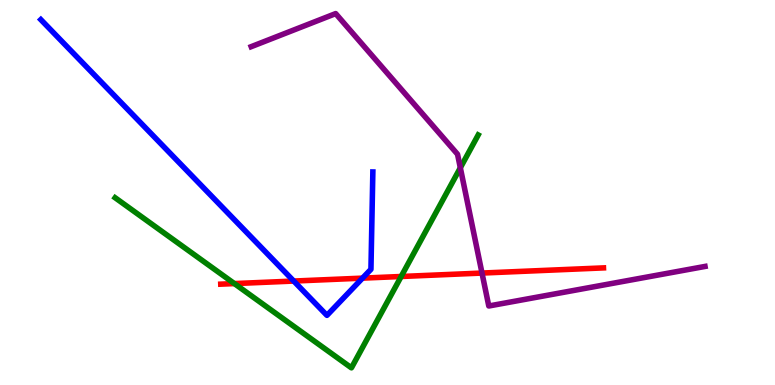[{'lines': ['blue', 'red'], 'intersections': [{'x': 3.79, 'y': 2.7}, {'x': 4.68, 'y': 2.78}]}, {'lines': ['green', 'red'], 'intersections': [{'x': 3.02, 'y': 2.63}, {'x': 5.18, 'y': 2.82}]}, {'lines': ['purple', 'red'], 'intersections': [{'x': 6.22, 'y': 2.91}]}, {'lines': ['blue', 'green'], 'intersections': []}, {'lines': ['blue', 'purple'], 'intersections': []}, {'lines': ['green', 'purple'], 'intersections': [{'x': 5.94, 'y': 5.64}]}]